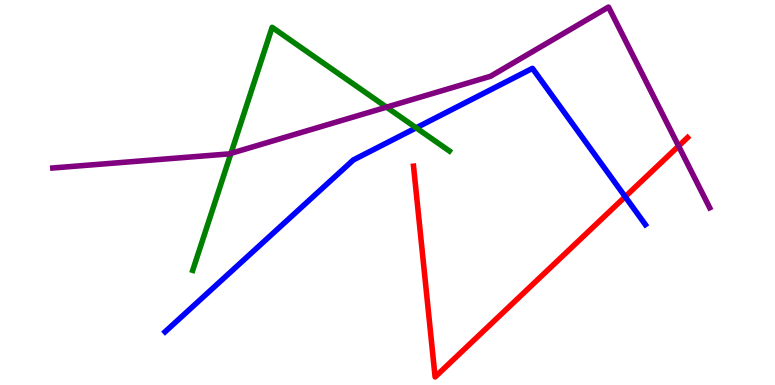[{'lines': ['blue', 'red'], 'intersections': [{'x': 8.07, 'y': 4.89}]}, {'lines': ['green', 'red'], 'intersections': []}, {'lines': ['purple', 'red'], 'intersections': [{'x': 8.76, 'y': 6.21}]}, {'lines': ['blue', 'green'], 'intersections': [{'x': 5.37, 'y': 6.68}]}, {'lines': ['blue', 'purple'], 'intersections': []}, {'lines': ['green', 'purple'], 'intersections': [{'x': 2.98, 'y': 6.02}, {'x': 4.99, 'y': 7.22}]}]